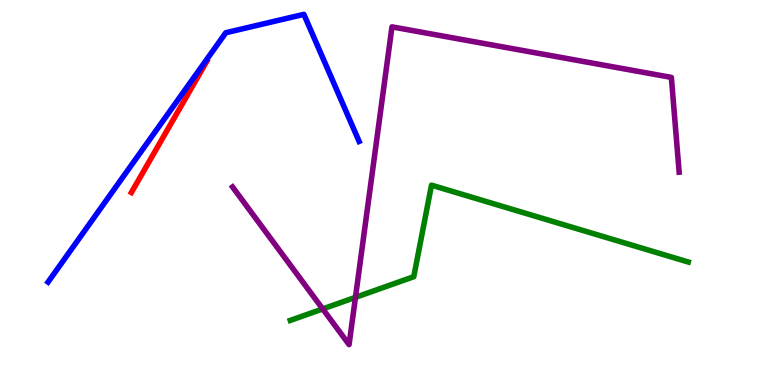[{'lines': ['blue', 'red'], 'intersections': []}, {'lines': ['green', 'red'], 'intersections': []}, {'lines': ['purple', 'red'], 'intersections': []}, {'lines': ['blue', 'green'], 'intersections': []}, {'lines': ['blue', 'purple'], 'intersections': []}, {'lines': ['green', 'purple'], 'intersections': [{'x': 4.16, 'y': 1.98}, {'x': 4.59, 'y': 2.28}]}]